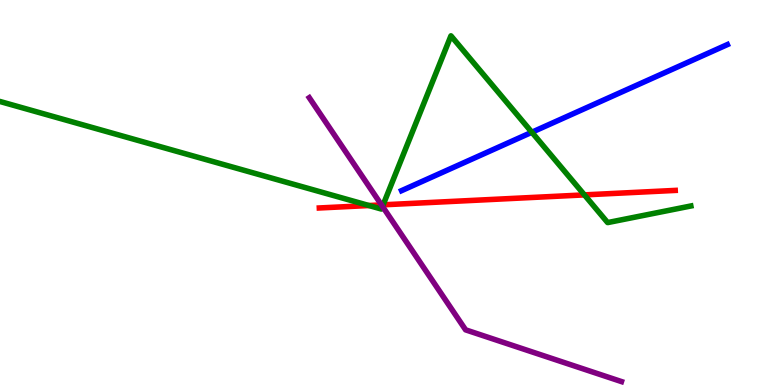[{'lines': ['blue', 'red'], 'intersections': []}, {'lines': ['green', 'red'], 'intersections': [{'x': 4.76, 'y': 4.66}, {'x': 4.94, 'y': 4.68}, {'x': 7.54, 'y': 4.94}]}, {'lines': ['purple', 'red'], 'intersections': [{'x': 4.92, 'y': 4.68}]}, {'lines': ['blue', 'green'], 'intersections': [{'x': 6.86, 'y': 6.56}]}, {'lines': ['blue', 'purple'], 'intersections': []}, {'lines': ['green', 'purple'], 'intersections': [{'x': 4.94, 'y': 4.64}]}]